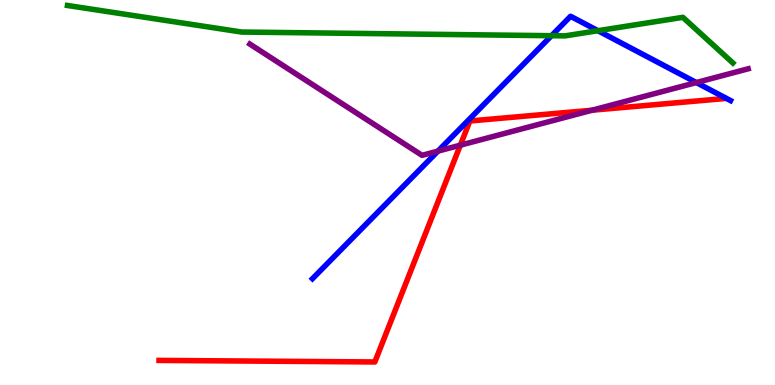[{'lines': ['blue', 'red'], 'intersections': []}, {'lines': ['green', 'red'], 'intersections': []}, {'lines': ['purple', 'red'], 'intersections': [{'x': 5.94, 'y': 6.23}, {'x': 7.64, 'y': 7.14}]}, {'lines': ['blue', 'green'], 'intersections': [{'x': 7.12, 'y': 9.07}, {'x': 7.72, 'y': 9.2}]}, {'lines': ['blue', 'purple'], 'intersections': [{'x': 5.65, 'y': 6.07}, {'x': 8.98, 'y': 7.86}]}, {'lines': ['green', 'purple'], 'intersections': []}]